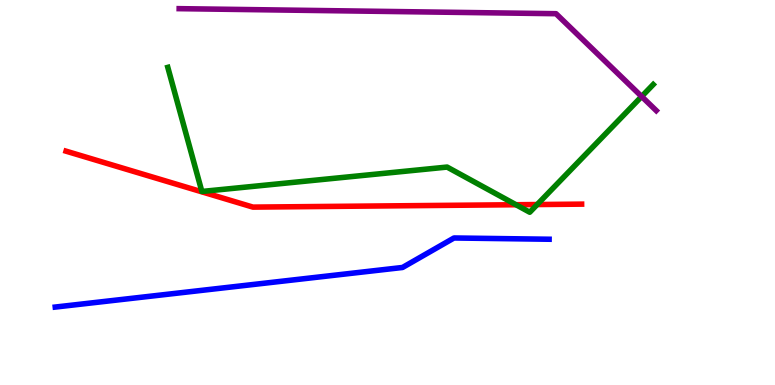[{'lines': ['blue', 'red'], 'intersections': []}, {'lines': ['green', 'red'], 'intersections': [{'x': 6.66, 'y': 4.68}, {'x': 6.93, 'y': 4.69}]}, {'lines': ['purple', 'red'], 'intersections': []}, {'lines': ['blue', 'green'], 'intersections': []}, {'lines': ['blue', 'purple'], 'intersections': []}, {'lines': ['green', 'purple'], 'intersections': [{'x': 8.28, 'y': 7.49}]}]